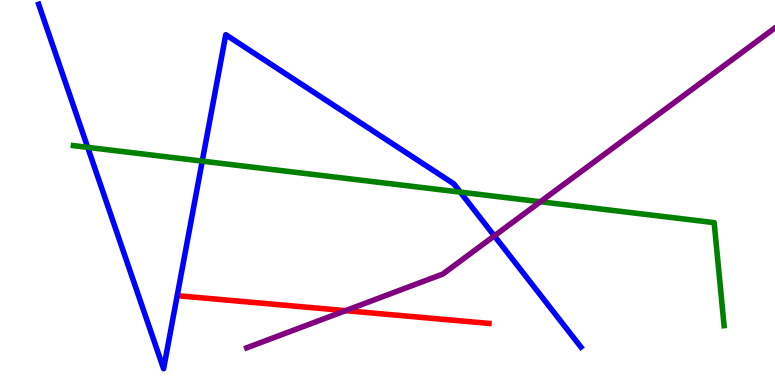[{'lines': ['blue', 'red'], 'intersections': []}, {'lines': ['green', 'red'], 'intersections': []}, {'lines': ['purple', 'red'], 'intersections': [{'x': 4.46, 'y': 1.93}]}, {'lines': ['blue', 'green'], 'intersections': [{'x': 1.13, 'y': 6.17}, {'x': 2.61, 'y': 5.82}, {'x': 5.94, 'y': 5.01}]}, {'lines': ['blue', 'purple'], 'intersections': [{'x': 6.38, 'y': 3.87}]}, {'lines': ['green', 'purple'], 'intersections': [{'x': 6.97, 'y': 4.76}]}]